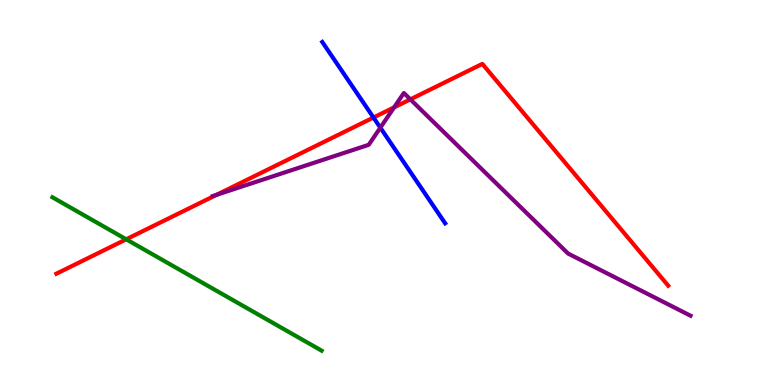[{'lines': ['blue', 'red'], 'intersections': [{'x': 4.82, 'y': 6.95}]}, {'lines': ['green', 'red'], 'intersections': [{'x': 1.63, 'y': 3.78}]}, {'lines': ['purple', 'red'], 'intersections': [{'x': 2.79, 'y': 4.94}, {'x': 5.09, 'y': 7.21}, {'x': 5.29, 'y': 7.42}]}, {'lines': ['blue', 'green'], 'intersections': []}, {'lines': ['blue', 'purple'], 'intersections': [{'x': 4.91, 'y': 6.68}]}, {'lines': ['green', 'purple'], 'intersections': []}]